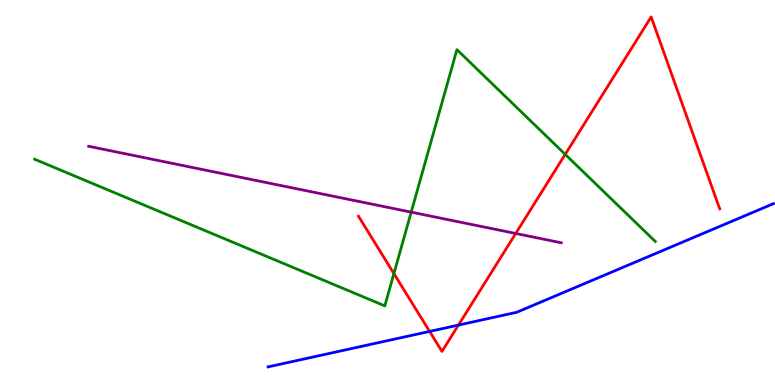[{'lines': ['blue', 'red'], 'intersections': [{'x': 5.54, 'y': 1.39}, {'x': 5.92, 'y': 1.56}]}, {'lines': ['green', 'red'], 'intersections': [{'x': 5.08, 'y': 2.89}, {'x': 7.29, 'y': 5.99}]}, {'lines': ['purple', 'red'], 'intersections': [{'x': 6.65, 'y': 3.94}]}, {'lines': ['blue', 'green'], 'intersections': []}, {'lines': ['blue', 'purple'], 'intersections': []}, {'lines': ['green', 'purple'], 'intersections': [{'x': 5.31, 'y': 4.49}]}]